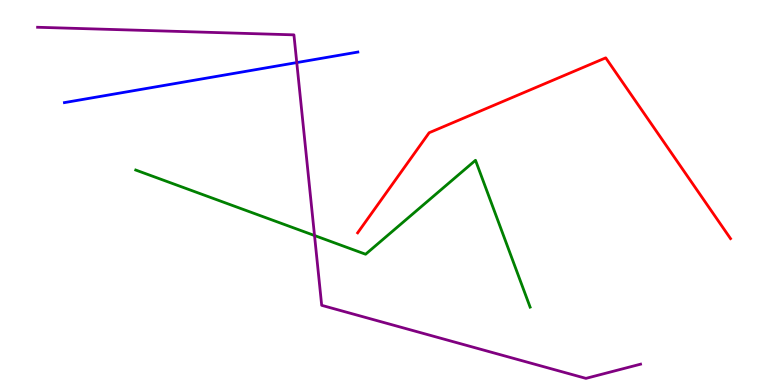[{'lines': ['blue', 'red'], 'intersections': []}, {'lines': ['green', 'red'], 'intersections': []}, {'lines': ['purple', 'red'], 'intersections': []}, {'lines': ['blue', 'green'], 'intersections': []}, {'lines': ['blue', 'purple'], 'intersections': [{'x': 3.83, 'y': 8.37}]}, {'lines': ['green', 'purple'], 'intersections': [{'x': 4.06, 'y': 3.88}]}]